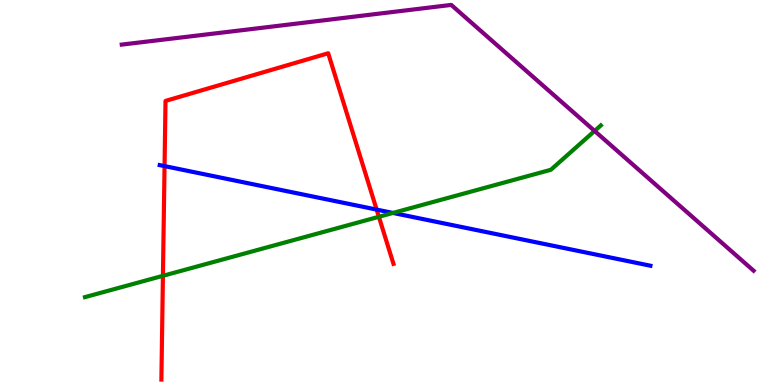[{'lines': ['blue', 'red'], 'intersections': [{'x': 2.12, 'y': 5.69}, {'x': 4.86, 'y': 4.56}]}, {'lines': ['green', 'red'], 'intersections': [{'x': 2.1, 'y': 2.84}, {'x': 4.89, 'y': 4.37}]}, {'lines': ['purple', 'red'], 'intersections': []}, {'lines': ['blue', 'green'], 'intersections': [{'x': 5.07, 'y': 4.47}]}, {'lines': ['blue', 'purple'], 'intersections': []}, {'lines': ['green', 'purple'], 'intersections': [{'x': 7.67, 'y': 6.6}]}]